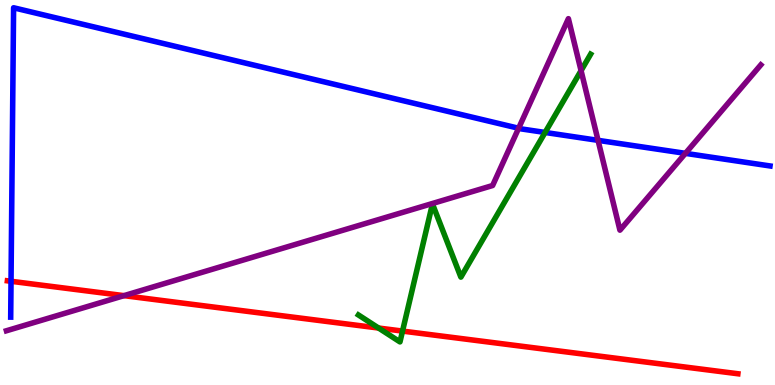[{'lines': ['blue', 'red'], 'intersections': [{'x': 0.142, 'y': 2.69}]}, {'lines': ['green', 'red'], 'intersections': [{'x': 4.88, 'y': 1.48}, {'x': 5.19, 'y': 1.4}]}, {'lines': ['purple', 'red'], 'intersections': [{'x': 1.6, 'y': 2.32}]}, {'lines': ['blue', 'green'], 'intersections': [{'x': 7.03, 'y': 6.56}]}, {'lines': ['blue', 'purple'], 'intersections': [{'x': 6.69, 'y': 6.67}, {'x': 7.72, 'y': 6.35}, {'x': 8.84, 'y': 6.02}]}, {'lines': ['green', 'purple'], 'intersections': [{'x': 7.5, 'y': 8.16}]}]